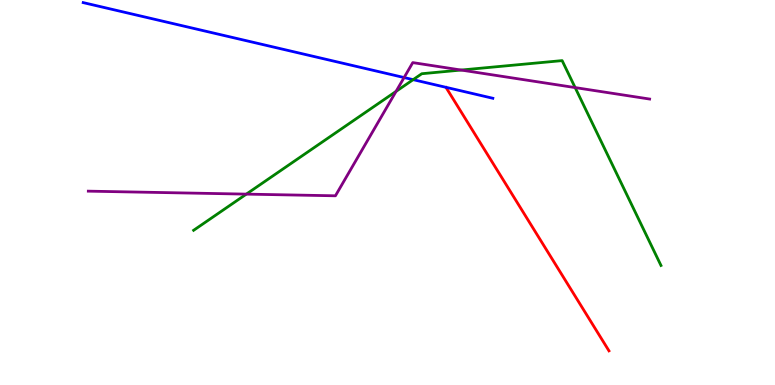[{'lines': ['blue', 'red'], 'intersections': []}, {'lines': ['green', 'red'], 'intersections': []}, {'lines': ['purple', 'red'], 'intersections': []}, {'lines': ['blue', 'green'], 'intersections': [{'x': 5.33, 'y': 7.93}]}, {'lines': ['blue', 'purple'], 'intersections': [{'x': 5.21, 'y': 7.99}]}, {'lines': ['green', 'purple'], 'intersections': [{'x': 3.18, 'y': 4.96}, {'x': 5.11, 'y': 7.63}, {'x': 5.95, 'y': 8.18}, {'x': 7.42, 'y': 7.72}]}]